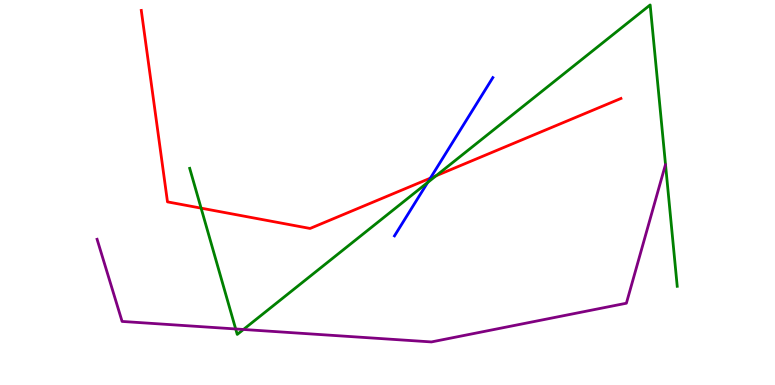[{'lines': ['blue', 'red'], 'intersections': [{'x': 5.55, 'y': 5.37}]}, {'lines': ['green', 'red'], 'intersections': [{'x': 2.59, 'y': 4.59}, {'x': 5.63, 'y': 5.43}]}, {'lines': ['purple', 'red'], 'intersections': []}, {'lines': ['blue', 'green'], 'intersections': [{'x': 5.52, 'y': 5.26}]}, {'lines': ['blue', 'purple'], 'intersections': []}, {'lines': ['green', 'purple'], 'intersections': [{'x': 3.04, 'y': 1.46}, {'x': 3.14, 'y': 1.44}]}]